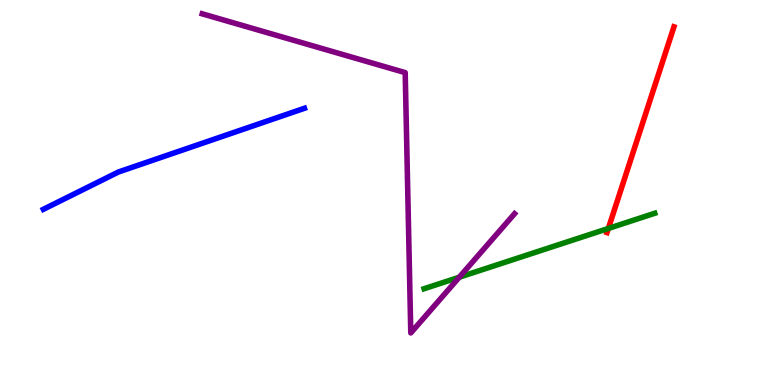[{'lines': ['blue', 'red'], 'intersections': []}, {'lines': ['green', 'red'], 'intersections': [{'x': 7.85, 'y': 4.07}]}, {'lines': ['purple', 'red'], 'intersections': []}, {'lines': ['blue', 'green'], 'intersections': []}, {'lines': ['blue', 'purple'], 'intersections': []}, {'lines': ['green', 'purple'], 'intersections': [{'x': 5.93, 'y': 2.8}]}]